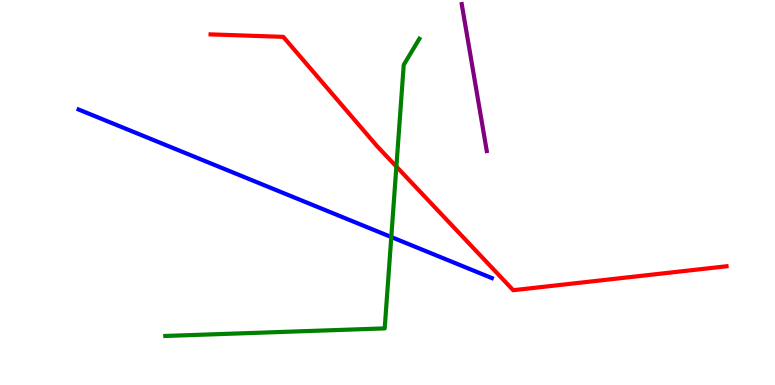[{'lines': ['blue', 'red'], 'intersections': []}, {'lines': ['green', 'red'], 'intersections': [{'x': 5.11, 'y': 5.67}]}, {'lines': ['purple', 'red'], 'intersections': []}, {'lines': ['blue', 'green'], 'intersections': [{'x': 5.05, 'y': 3.84}]}, {'lines': ['blue', 'purple'], 'intersections': []}, {'lines': ['green', 'purple'], 'intersections': []}]